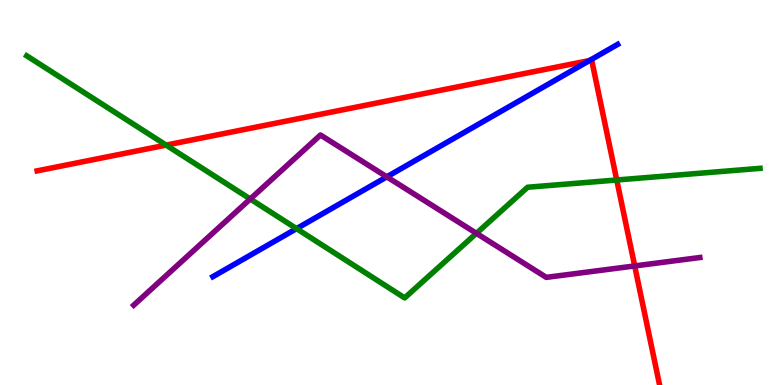[{'lines': ['blue', 'red'], 'intersections': [{'x': 7.61, 'y': 8.43}]}, {'lines': ['green', 'red'], 'intersections': [{'x': 2.14, 'y': 6.23}, {'x': 7.96, 'y': 5.32}]}, {'lines': ['purple', 'red'], 'intersections': [{'x': 8.19, 'y': 3.09}]}, {'lines': ['blue', 'green'], 'intersections': [{'x': 3.83, 'y': 4.06}]}, {'lines': ['blue', 'purple'], 'intersections': [{'x': 4.99, 'y': 5.41}]}, {'lines': ['green', 'purple'], 'intersections': [{'x': 3.23, 'y': 4.83}, {'x': 6.15, 'y': 3.94}]}]